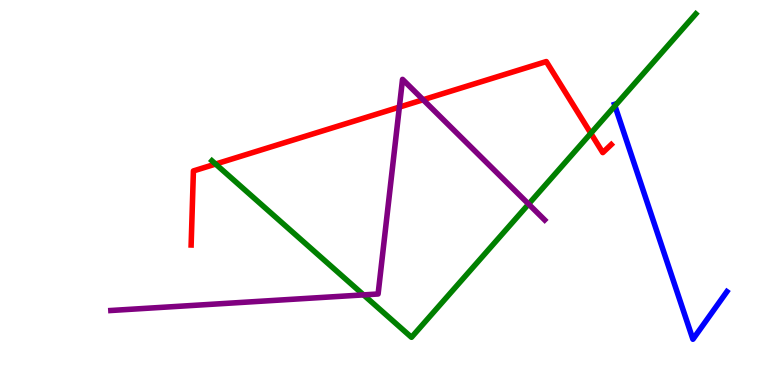[{'lines': ['blue', 'red'], 'intersections': []}, {'lines': ['green', 'red'], 'intersections': [{'x': 2.78, 'y': 5.74}, {'x': 7.62, 'y': 6.54}]}, {'lines': ['purple', 'red'], 'intersections': [{'x': 5.15, 'y': 7.22}, {'x': 5.46, 'y': 7.41}]}, {'lines': ['blue', 'green'], 'intersections': [{'x': 7.93, 'y': 7.25}]}, {'lines': ['blue', 'purple'], 'intersections': []}, {'lines': ['green', 'purple'], 'intersections': [{'x': 4.69, 'y': 2.34}, {'x': 6.82, 'y': 4.7}]}]